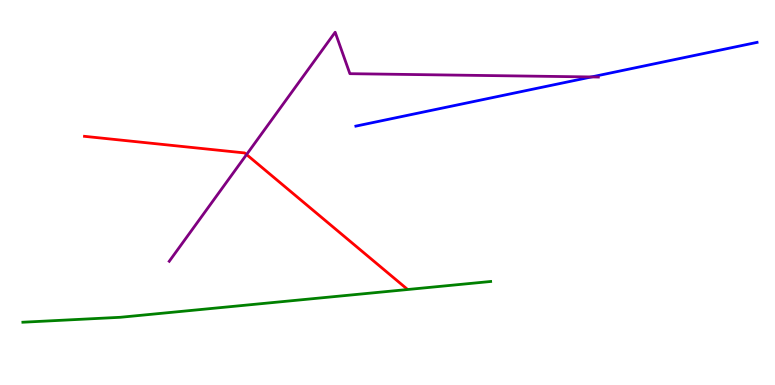[{'lines': ['blue', 'red'], 'intersections': []}, {'lines': ['green', 'red'], 'intersections': []}, {'lines': ['purple', 'red'], 'intersections': [{'x': 3.18, 'y': 5.99}]}, {'lines': ['blue', 'green'], 'intersections': []}, {'lines': ['blue', 'purple'], 'intersections': [{'x': 7.63, 'y': 8.0}]}, {'lines': ['green', 'purple'], 'intersections': []}]